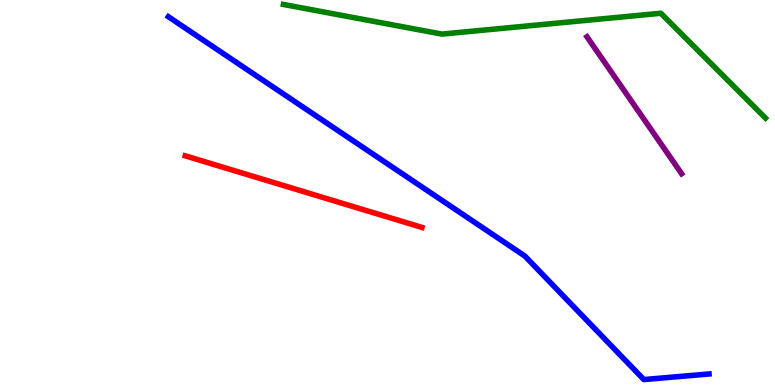[{'lines': ['blue', 'red'], 'intersections': []}, {'lines': ['green', 'red'], 'intersections': []}, {'lines': ['purple', 'red'], 'intersections': []}, {'lines': ['blue', 'green'], 'intersections': []}, {'lines': ['blue', 'purple'], 'intersections': []}, {'lines': ['green', 'purple'], 'intersections': []}]